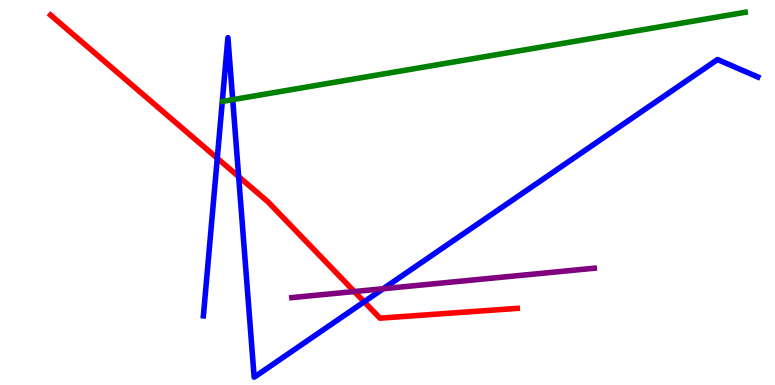[{'lines': ['blue', 'red'], 'intersections': [{'x': 2.8, 'y': 5.89}, {'x': 3.08, 'y': 5.41}, {'x': 4.7, 'y': 2.16}]}, {'lines': ['green', 'red'], 'intersections': []}, {'lines': ['purple', 'red'], 'intersections': [{'x': 4.57, 'y': 2.43}]}, {'lines': ['blue', 'green'], 'intersections': [{'x': 3.0, 'y': 7.41}]}, {'lines': ['blue', 'purple'], 'intersections': [{'x': 4.94, 'y': 2.5}]}, {'lines': ['green', 'purple'], 'intersections': []}]